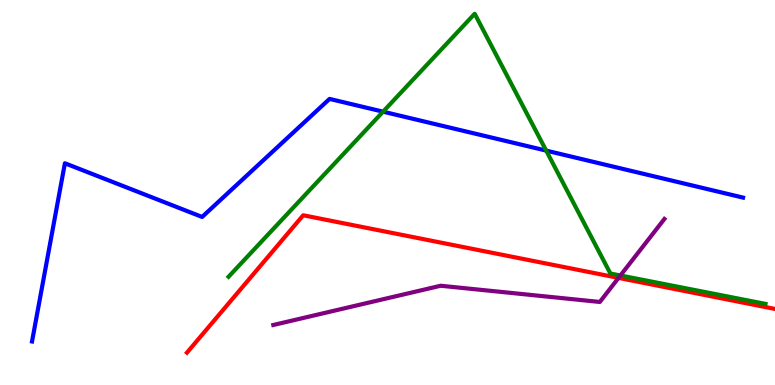[{'lines': ['blue', 'red'], 'intersections': []}, {'lines': ['green', 'red'], 'intersections': []}, {'lines': ['purple', 'red'], 'intersections': [{'x': 7.98, 'y': 2.78}]}, {'lines': ['blue', 'green'], 'intersections': [{'x': 4.94, 'y': 7.1}, {'x': 7.05, 'y': 6.09}]}, {'lines': ['blue', 'purple'], 'intersections': []}, {'lines': ['green', 'purple'], 'intersections': [{'x': 8.01, 'y': 2.84}]}]